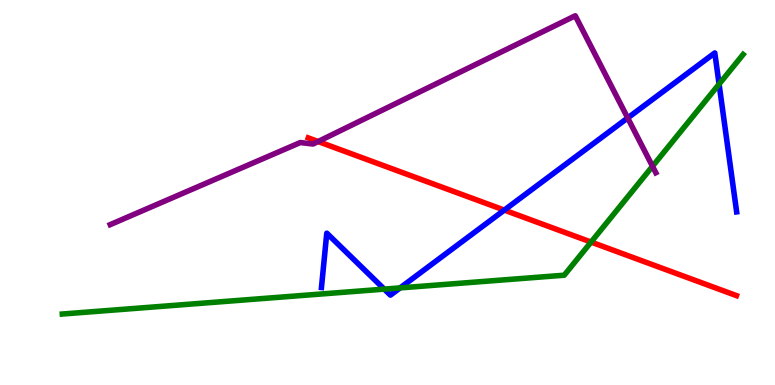[{'lines': ['blue', 'red'], 'intersections': [{'x': 6.51, 'y': 4.54}]}, {'lines': ['green', 'red'], 'intersections': [{'x': 7.63, 'y': 3.71}]}, {'lines': ['purple', 'red'], 'intersections': [{'x': 4.1, 'y': 6.32}]}, {'lines': ['blue', 'green'], 'intersections': [{'x': 4.96, 'y': 2.49}, {'x': 5.16, 'y': 2.52}, {'x': 9.28, 'y': 7.81}]}, {'lines': ['blue', 'purple'], 'intersections': [{'x': 8.1, 'y': 6.94}]}, {'lines': ['green', 'purple'], 'intersections': [{'x': 8.42, 'y': 5.68}]}]